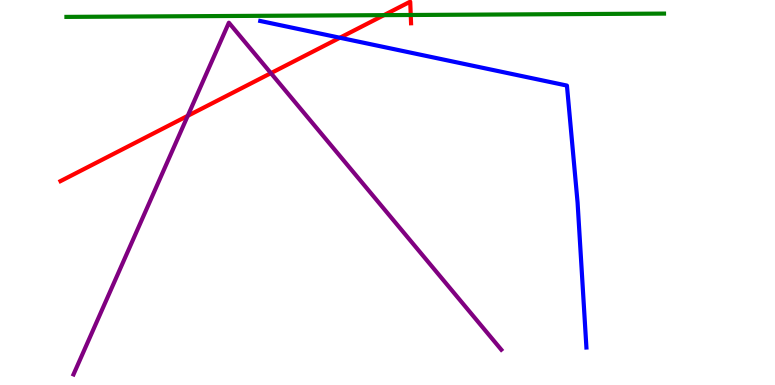[{'lines': ['blue', 'red'], 'intersections': [{'x': 4.39, 'y': 9.02}]}, {'lines': ['green', 'red'], 'intersections': [{'x': 4.95, 'y': 9.61}, {'x': 5.3, 'y': 9.61}]}, {'lines': ['purple', 'red'], 'intersections': [{'x': 2.42, 'y': 6.99}, {'x': 3.5, 'y': 8.1}]}, {'lines': ['blue', 'green'], 'intersections': []}, {'lines': ['blue', 'purple'], 'intersections': []}, {'lines': ['green', 'purple'], 'intersections': []}]